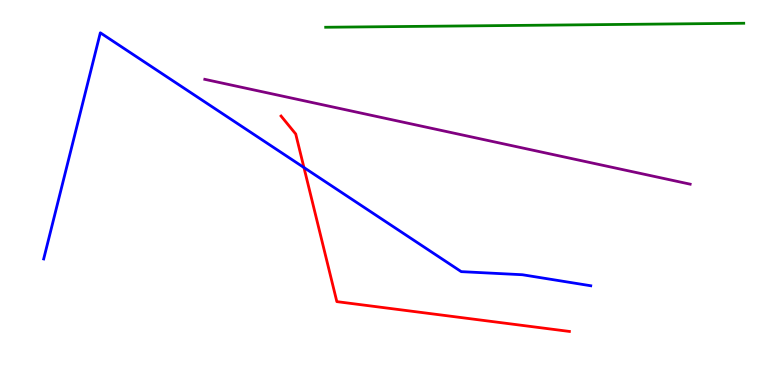[{'lines': ['blue', 'red'], 'intersections': [{'x': 3.92, 'y': 5.65}]}, {'lines': ['green', 'red'], 'intersections': []}, {'lines': ['purple', 'red'], 'intersections': []}, {'lines': ['blue', 'green'], 'intersections': []}, {'lines': ['blue', 'purple'], 'intersections': []}, {'lines': ['green', 'purple'], 'intersections': []}]